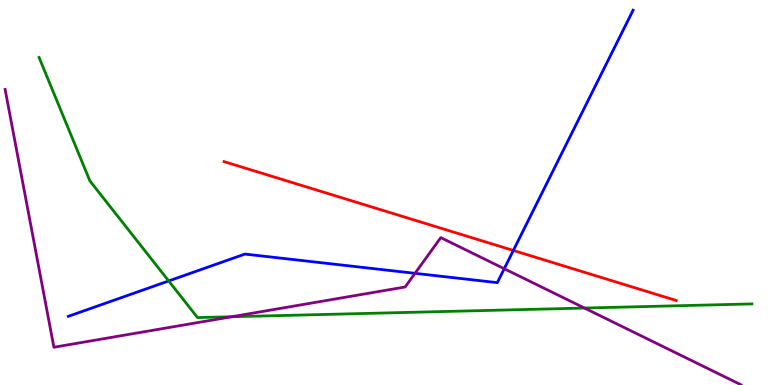[{'lines': ['blue', 'red'], 'intersections': [{'x': 6.62, 'y': 3.49}]}, {'lines': ['green', 'red'], 'intersections': []}, {'lines': ['purple', 'red'], 'intersections': []}, {'lines': ['blue', 'green'], 'intersections': [{'x': 2.18, 'y': 2.7}]}, {'lines': ['blue', 'purple'], 'intersections': [{'x': 5.35, 'y': 2.9}, {'x': 6.51, 'y': 3.02}]}, {'lines': ['green', 'purple'], 'intersections': [{'x': 2.99, 'y': 1.77}, {'x': 7.54, 'y': 2.0}]}]